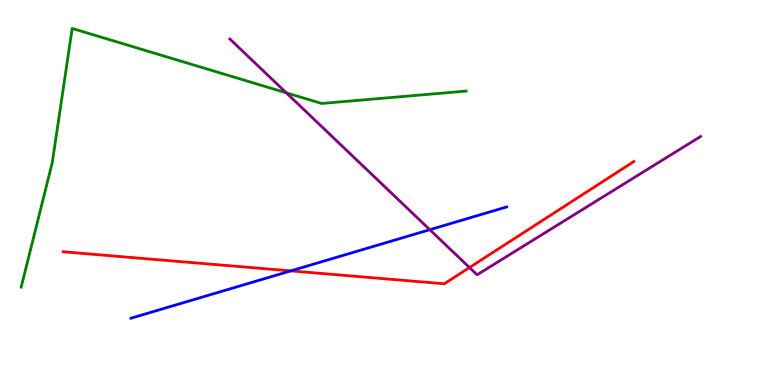[{'lines': ['blue', 'red'], 'intersections': [{'x': 3.75, 'y': 2.96}]}, {'lines': ['green', 'red'], 'intersections': []}, {'lines': ['purple', 'red'], 'intersections': [{'x': 6.06, 'y': 3.05}]}, {'lines': ['blue', 'green'], 'intersections': []}, {'lines': ['blue', 'purple'], 'intersections': [{'x': 5.55, 'y': 4.03}]}, {'lines': ['green', 'purple'], 'intersections': [{'x': 3.69, 'y': 7.59}]}]